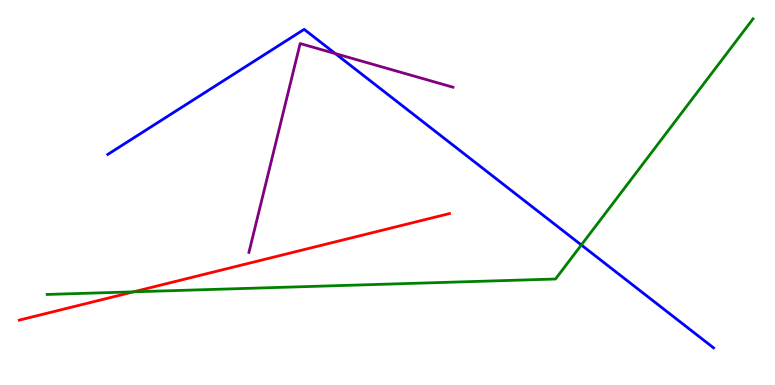[{'lines': ['blue', 'red'], 'intersections': []}, {'lines': ['green', 'red'], 'intersections': [{'x': 1.72, 'y': 2.42}]}, {'lines': ['purple', 'red'], 'intersections': []}, {'lines': ['blue', 'green'], 'intersections': [{'x': 7.5, 'y': 3.64}]}, {'lines': ['blue', 'purple'], 'intersections': [{'x': 4.33, 'y': 8.61}]}, {'lines': ['green', 'purple'], 'intersections': []}]